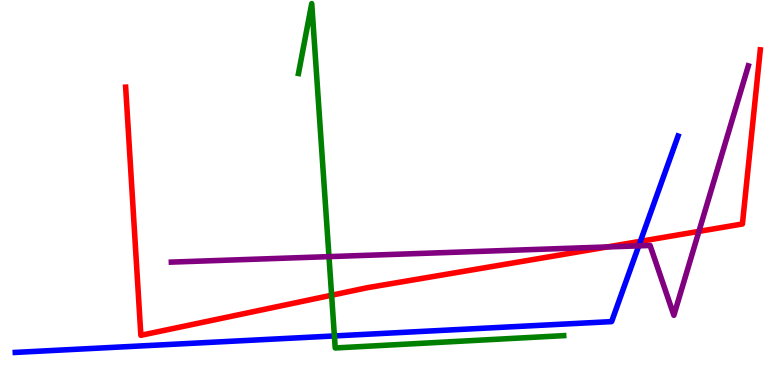[{'lines': ['blue', 'red'], 'intersections': [{'x': 8.26, 'y': 3.73}]}, {'lines': ['green', 'red'], 'intersections': [{'x': 4.28, 'y': 2.33}]}, {'lines': ['purple', 'red'], 'intersections': [{'x': 7.84, 'y': 3.59}, {'x': 9.02, 'y': 3.99}]}, {'lines': ['blue', 'green'], 'intersections': [{'x': 4.31, 'y': 1.27}]}, {'lines': ['blue', 'purple'], 'intersections': [{'x': 8.24, 'y': 3.61}]}, {'lines': ['green', 'purple'], 'intersections': [{'x': 4.24, 'y': 3.33}]}]